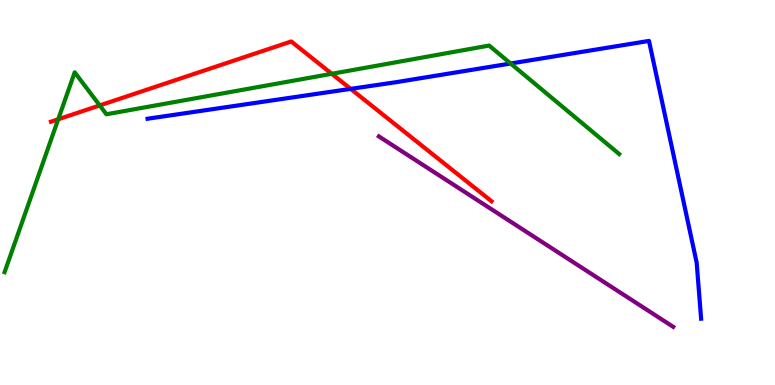[{'lines': ['blue', 'red'], 'intersections': [{'x': 4.52, 'y': 7.69}]}, {'lines': ['green', 'red'], 'intersections': [{'x': 0.751, 'y': 6.9}, {'x': 1.29, 'y': 7.26}, {'x': 4.28, 'y': 8.08}]}, {'lines': ['purple', 'red'], 'intersections': []}, {'lines': ['blue', 'green'], 'intersections': [{'x': 6.59, 'y': 8.35}]}, {'lines': ['blue', 'purple'], 'intersections': []}, {'lines': ['green', 'purple'], 'intersections': []}]